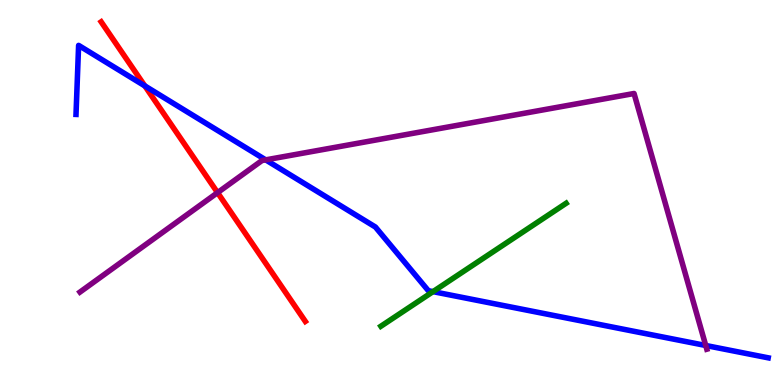[{'lines': ['blue', 'red'], 'intersections': [{'x': 1.87, 'y': 7.77}]}, {'lines': ['green', 'red'], 'intersections': []}, {'lines': ['purple', 'red'], 'intersections': [{'x': 2.81, 'y': 5.0}]}, {'lines': ['blue', 'green'], 'intersections': [{'x': 5.59, 'y': 2.43}]}, {'lines': ['blue', 'purple'], 'intersections': [{'x': 3.43, 'y': 5.85}, {'x': 9.11, 'y': 1.03}]}, {'lines': ['green', 'purple'], 'intersections': []}]